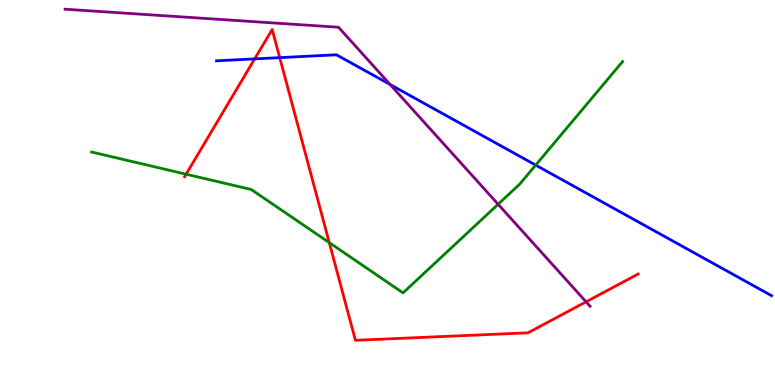[{'lines': ['blue', 'red'], 'intersections': [{'x': 3.29, 'y': 8.47}, {'x': 3.61, 'y': 8.5}]}, {'lines': ['green', 'red'], 'intersections': [{'x': 2.4, 'y': 5.48}, {'x': 4.25, 'y': 3.7}]}, {'lines': ['purple', 'red'], 'intersections': [{'x': 7.56, 'y': 2.16}]}, {'lines': ['blue', 'green'], 'intersections': [{'x': 6.91, 'y': 5.71}]}, {'lines': ['blue', 'purple'], 'intersections': [{'x': 5.03, 'y': 7.8}]}, {'lines': ['green', 'purple'], 'intersections': [{'x': 6.43, 'y': 4.69}]}]